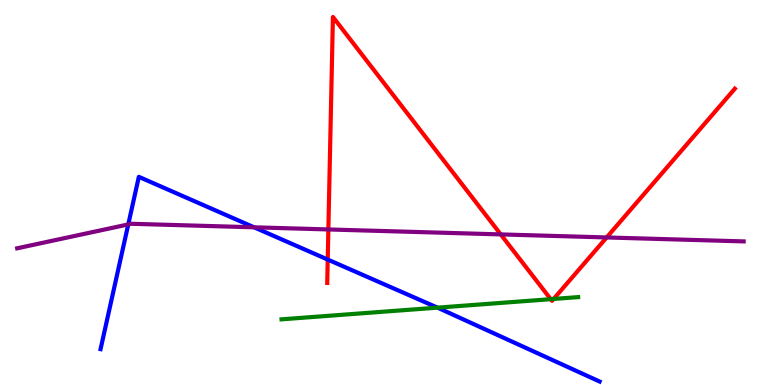[{'lines': ['blue', 'red'], 'intersections': [{'x': 4.23, 'y': 3.26}]}, {'lines': ['green', 'red'], 'intersections': [{'x': 7.11, 'y': 2.23}, {'x': 7.14, 'y': 2.24}]}, {'lines': ['purple', 'red'], 'intersections': [{'x': 4.24, 'y': 4.04}, {'x': 6.46, 'y': 3.91}, {'x': 7.83, 'y': 3.83}]}, {'lines': ['blue', 'green'], 'intersections': [{'x': 5.65, 'y': 2.01}]}, {'lines': ['blue', 'purple'], 'intersections': [{'x': 1.66, 'y': 4.17}, {'x': 3.28, 'y': 4.1}]}, {'lines': ['green', 'purple'], 'intersections': []}]